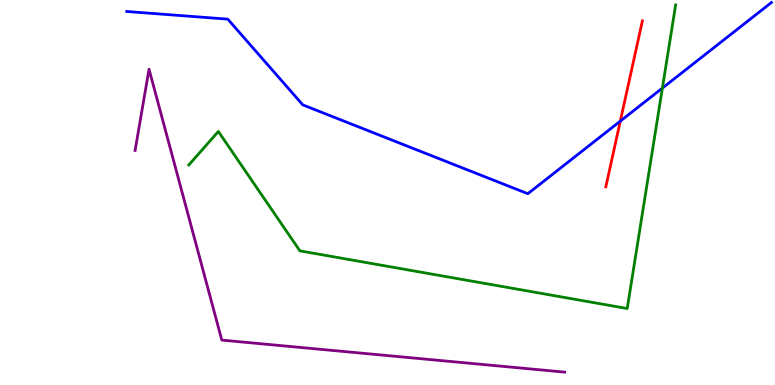[{'lines': ['blue', 'red'], 'intersections': [{'x': 8.0, 'y': 6.85}]}, {'lines': ['green', 'red'], 'intersections': []}, {'lines': ['purple', 'red'], 'intersections': []}, {'lines': ['blue', 'green'], 'intersections': [{'x': 8.55, 'y': 7.71}]}, {'lines': ['blue', 'purple'], 'intersections': []}, {'lines': ['green', 'purple'], 'intersections': []}]